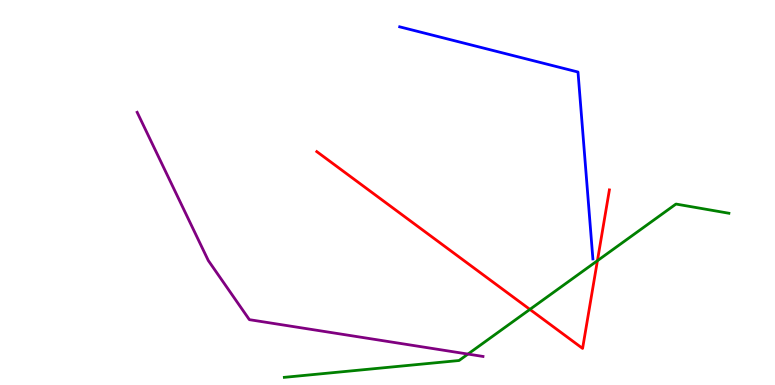[{'lines': ['blue', 'red'], 'intersections': []}, {'lines': ['green', 'red'], 'intersections': [{'x': 6.84, 'y': 1.96}, {'x': 7.71, 'y': 3.23}]}, {'lines': ['purple', 'red'], 'intersections': []}, {'lines': ['blue', 'green'], 'intersections': []}, {'lines': ['blue', 'purple'], 'intersections': []}, {'lines': ['green', 'purple'], 'intersections': [{'x': 6.04, 'y': 0.803}]}]